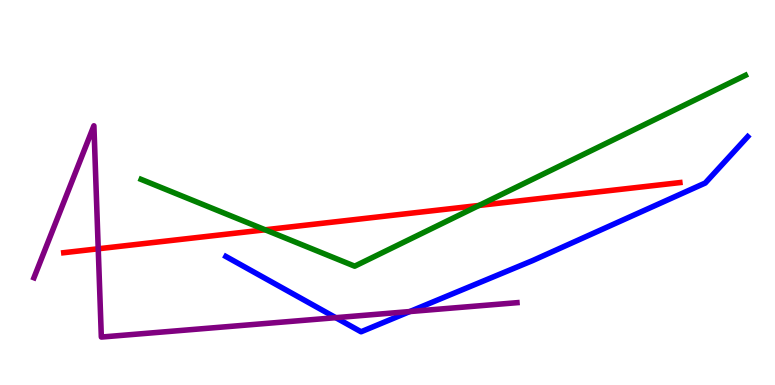[{'lines': ['blue', 'red'], 'intersections': []}, {'lines': ['green', 'red'], 'intersections': [{'x': 3.42, 'y': 4.03}, {'x': 6.18, 'y': 4.66}]}, {'lines': ['purple', 'red'], 'intersections': [{'x': 1.27, 'y': 3.54}]}, {'lines': ['blue', 'green'], 'intersections': []}, {'lines': ['blue', 'purple'], 'intersections': [{'x': 4.33, 'y': 1.75}, {'x': 5.29, 'y': 1.91}]}, {'lines': ['green', 'purple'], 'intersections': []}]